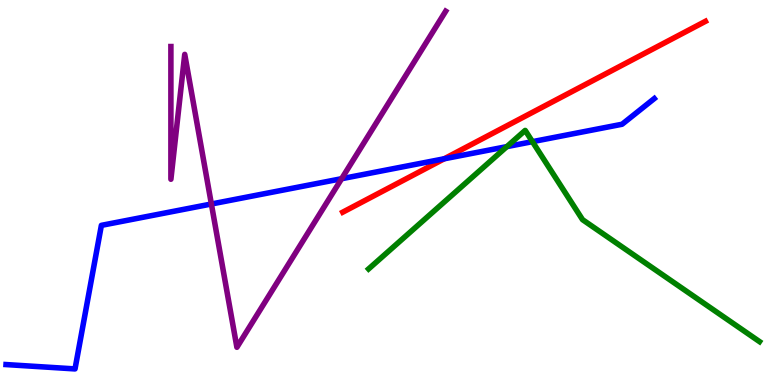[{'lines': ['blue', 'red'], 'intersections': [{'x': 5.73, 'y': 5.88}]}, {'lines': ['green', 'red'], 'intersections': []}, {'lines': ['purple', 'red'], 'intersections': []}, {'lines': ['blue', 'green'], 'intersections': [{'x': 6.54, 'y': 6.19}, {'x': 6.87, 'y': 6.32}]}, {'lines': ['blue', 'purple'], 'intersections': [{'x': 2.73, 'y': 4.7}, {'x': 4.41, 'y': 5.36}]}, {'lines': ['green', 'purple'], 'intersections': []}]